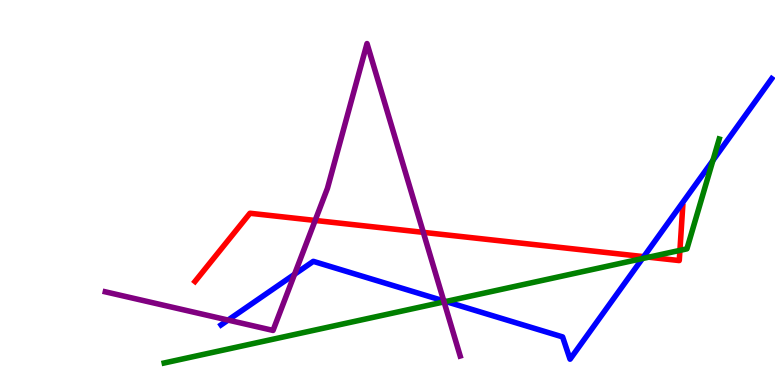[{'lines': ['blue', 'red'], 'intersections': [{'x': 8.31, 'y': 3.33}]}, {'lines': ['green', 'red'], 'intersections': [{'x': 8.37, 'y': 3.32}, {'x': 8.77, 'y': 3.5}]}, {'lines': ['purple', 'red'], 'intersections': [{'x': 4.07, 'y': 4.27}, {'x': 5.46, 'y': 3.96}]}, {'lines': ['blue', 'green'], 'intersections': [{'x': 5.75, 'y': 2.17}, {'x': 8.29, 'y': 3.28}, {'x': 9.2, 'y': 5.83}]}, {'lines': ['blue', 'purple'], 'intersections': [{'x': 2.94, 'y': 1.69}, {'x': 3.8, 'y': 2.88}, {'x': 5.73, 'y': 2.18}]}, {'lines': ['green', 'purple'], 'intersections': [{'x': 5.73, 'y': 2.16}]}]